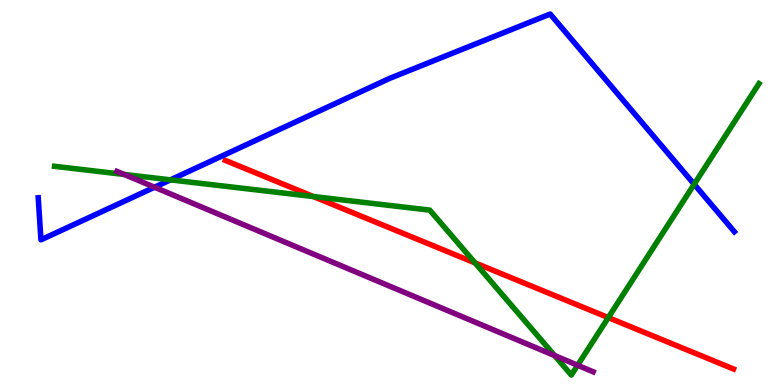[{'lines': ['blue', 'red'], 'intersections': []}, {'lines': ['green', 'red'], 'intersections': [{'x': 4.04, 'y': 4.9}, {'x': 6.13, 'y': 3.17}, {'x': 7.85, 'y': 1.75}]}, {'lines': ['purple', 'red'], 'intersections': []}, {'lines': ['blue', 'green'], 'intersections': [{'x': 2.2, 'y': 5.33}, {'x': 8.96, 'y': 5.21}]}, {'lines': ['blue', 'purple'], 'intersections': [{'x': 1.99, 'y': 5.14}]}, {'lines': ['green', 'purple'], 'intersections': [{'x': 1.6, 'y': 5.47}, {'x': 7.16, 'y': 0.764}, {'x': 7.45, 'y': 0.513}]}]